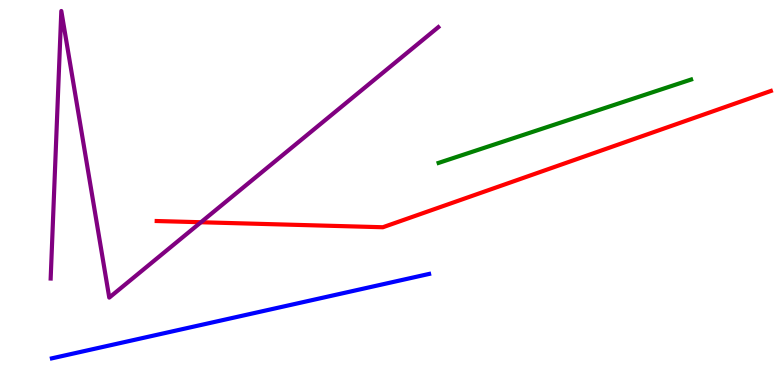[{'lines': ['blue', 'red'], 'intersections': []}, {'lines': ['green', 'red'], 'intersections': []}, {'lines': ['purple', 'red'], 'intersections': [{'x': 2.59, 'y': 4.23}]}, {'lines': ['blue', 'green'], 'intersections': []}, {'lines': ['blue', 'purple'], 'intersections': []}, {'lines': ['green', 'purple'], 'intersections': []}]